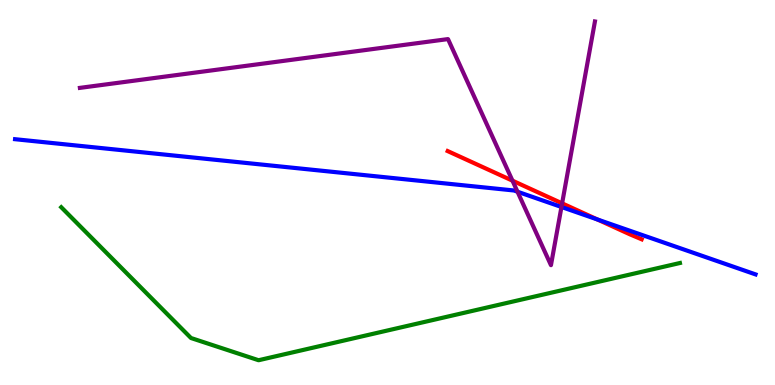[{'lines': ['blue', 'red'], 'intersections': [{'x': 7.71, 'y': 4.3}]}, {'lines': ['green', 'red'], 'intersections': []}, {'lines': ['purple', 'red'], 'intersections': [{'x': 6.61, 'y': 5.31}, {'x': 7.25, 'y': 4.72}]}, {'lines': ['blue', 'green'], 'intersections': []}, {'lines': ['blue', 'purple'], 'intersections': [{'x': 6.68, 'y': 5.02}, {'x': 7.24, 'y': 4.62}]}, {'lines': ['green', 'purple'], 'intersections': []}]